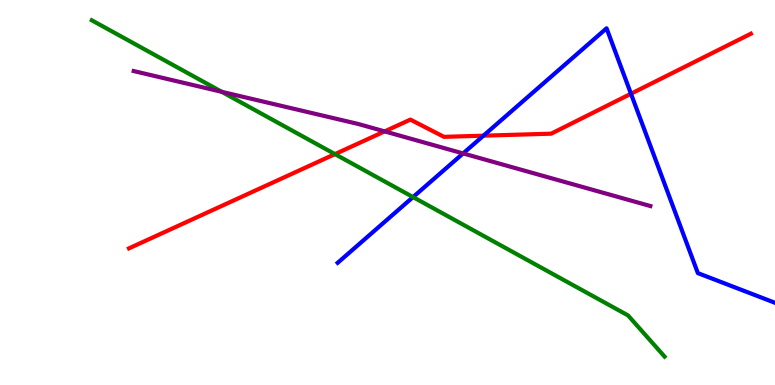[{'lines': ['blue', 'red'], 'intersections': [{'x': 6.24, 'y': 6.48}, {'x': 8.14, 'y': 7.56}]}, {'lines': ['green', 'red'], 'intersections': [{'x': 4.32, 'y': 6.0}]}, {'lines': ['purple', 'red'], 'intersections': [{'x': 4.96, 'y': 6.59}]}, {'lines': ['blue', 'green'], 'intersections': [{'x': 5.33, 'y': 4.88}]}, {'lines': ['blue', 'purple'], 'intersections': [{'x': 5.98, 'y': 6.01}]}, {'lines': ['green', 'purple'], 'intersections': [{'x': 2.86, 'y': 7.62}]}]